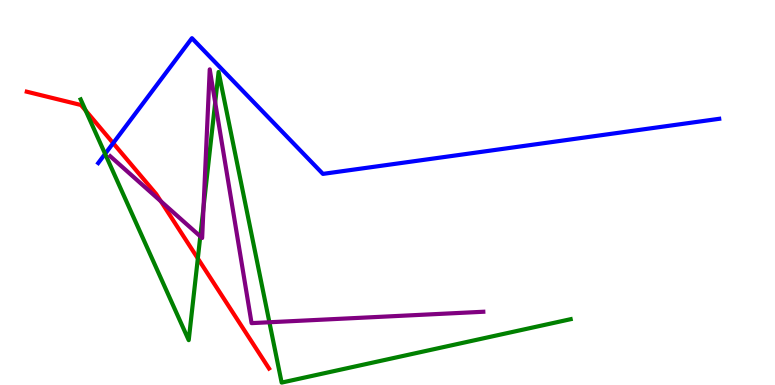[{'lines': ['blue', 'red'], 'intersections': [{'x': 1.46, 'y': 6.28}]}, {'lines': ['green', 'red'], 'intersections': [{'x': 1.11, 'y': 7.13}, {'x': 2.55, 'y': 3.29}]}, {'lines': ['purple', 'red'], 'intersections': [{'x': 2.08, 'y': 4.77}]}, {'lines': ['blue', 'green'], 'intersections': [{'x': 1.36, 'y': 6.0}]}, {'lines': ['blue', 'purple'], 'intersections': []}, {'lines': ['green', 'purple'], 'intersections': [{'x': 2.58, 'y': 3.86}, {'x': 2.63, 'y': 4.62}, {'x': 2.78, 'y': 7.34}, {'x': 3.48, 'y': 1.63}]}]